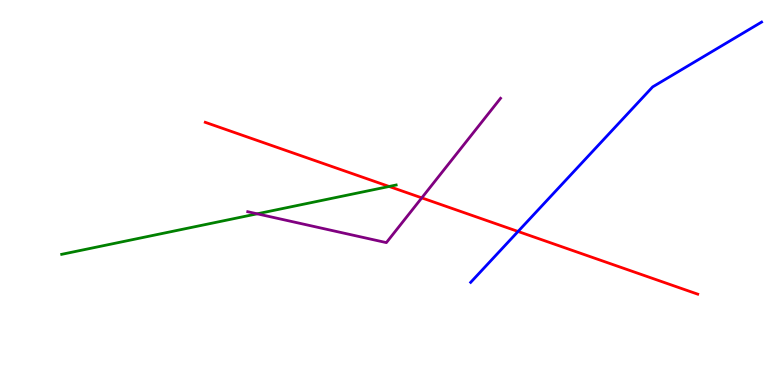[{'lines': ['blue', 'red'], 'intersections': [{'x': 6.68, 'y': 3.99}]}, {'lines': ['green', 'red'], 'intersections': [{'x': 5.02, 'y': 5.16}]}, {'lines': ['purple', 'red'], 'intersections': [{'x': 5.44, 'y': 4.86}]}, {'lines': ['blue', 'green'], 'intersections': []}, {'lines': ['blue', 'purple'], 'intersections': []}, {'lines': ['green', 'purple'], 'intersections': [{'x': 3.32, 'y': 4.45}]}]